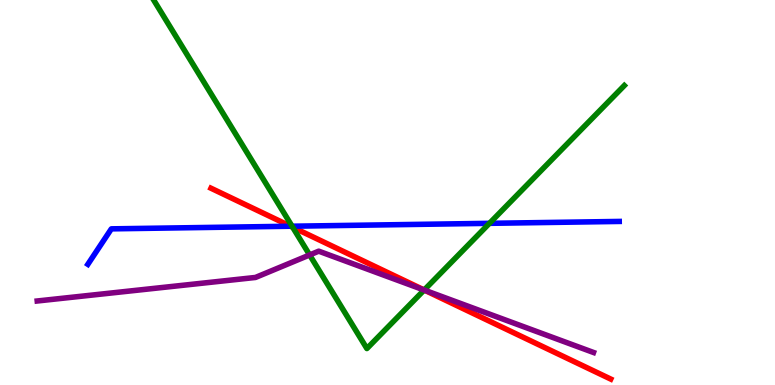[{'lines': ['blue', 'red'], 'intersections': [{'x': 3.75, 'y': 4.12}]}, {'lines': ['green', 'red'], 'intersections': [{'x': 3.78, 'y': 4.1}, {'x': 5.47, 'y': 2.47}]}, {'lines': ['purple', 'red'], 'intersections': [{'x': 5.48, 'y': 2.46}]}, {'lines': ['blue', 'green'], 'intersections': [{'x': 3.77, 'y': 4.12}, {'x': 6.32, 'y': 4.2}]}, {'lines': ['blue', 'purple'], 'intersections': []}, {'lines': ['green', 'purple'], 'intersections': [{'x': 4.0, 'y': 3.38}, {'x': 5.47, 'y': 2.47}]}]